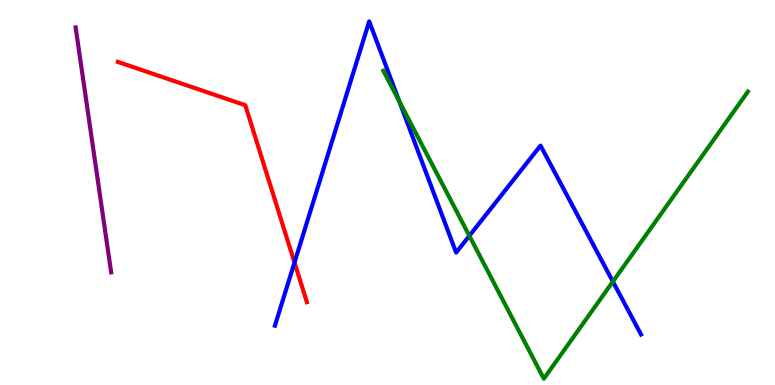[{'lines': ['blue', 'red'], 'intersections': [{'x': 3.8, 'y': 3.18}]}, {'lines': ['green', 'red'], 'intersections': []}, {'lines': ['purple', 'red'], 'intersections': []}, {'lines': ['blue', 'green'], 'intersections': [{'x': 5.15, 'y': 7.37}, {'x': 6.06, 'y': 3.88}, {'x': 7.91, 'y': 2.69}]}, {'lines': ['blue', 'purple'], 'intersections': []}, {'lines': ['green', 'purple'], 'intersections': []}]